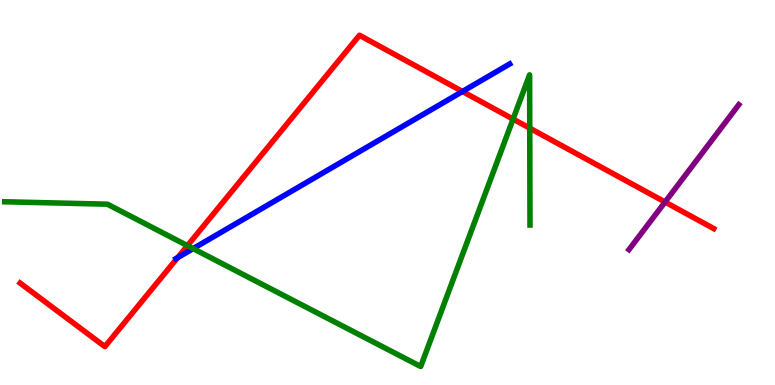[{'lines': ['blue', 'red'], 'intersections': [{'x': 2.29, 'y': 3.31}, {'x': 5.97, 'y': 7.62}]}, {'lines': ['green', 'red'], 'intersections': [{'x': 2.42, 'y': 3.62}, {'x': 6.62, 'y': 6.91}, {'x': 6.84, 'y': 6.67}]}, {'lines': ['purple', 'red'], 'intersections': [{'x': 8.58, 'y': 4.75}]}, {'lines': ['blue', 'green'], 'intersections': [{'x': 2.49, 'y': 3.54}]}, {'lines': ['blue', 'purple'], 'intersections': []}, {'lines': ['green', 'purple'], 'intersections': []}]